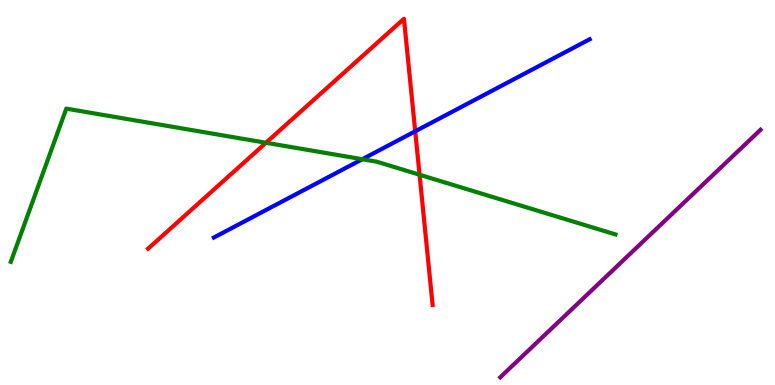[{'lines': ['blue', 'red'], 'intersections': [{'x': 5.36, 'y': 6.59}]}, {'lines': ['green', 'red'], 'intersections': [{'x': 3.43, 'y': 6.29}, {'x': 5.41, 'y': 5.46}]}, {'lines': ['purple', 'red'], 'intersections': []}, {'lines': ['blue', 'green'], 'intersections': [{'x': 4.67, 'y': 5.86}]}, {'lines': ['blue', 'purple'], 'intersections': []}, {'lines': ['green', 'purple'], 'intersections': []}]